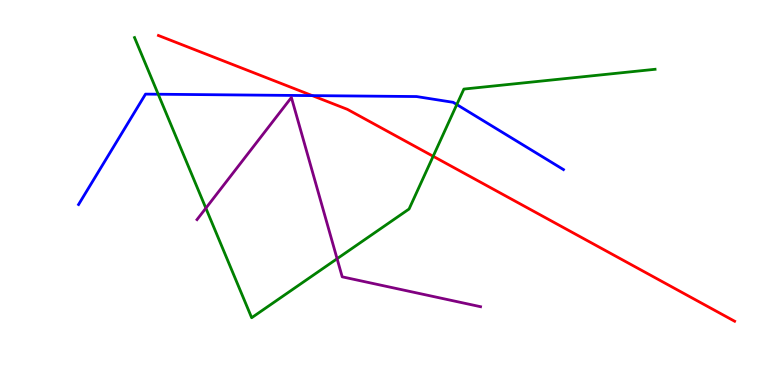[{'lines': ['blue', 'red'], 'intersections': [{'x': 4.03, 'y': 7.52}]}, {'lines': ['green', 'red'], 'intersections': [{'x': 5.59, 'y': 5.94}]}, {'lines': ['purple', 'red'], 'intersections': []}, {'lines': ['blue', 'green'], 'intersections': [{'x': 2.04, 'y': 7.55}, {'x': 5.89, 'y': 7.28}]}, {'lines': ['blue', 'purple'], 'intersections': []}, {'lines': ['green', 'purple'], 'intersections': [{'x': 2.66, 'y': 4.59}, {'x': 4.35, 'y': 3.28}]}]